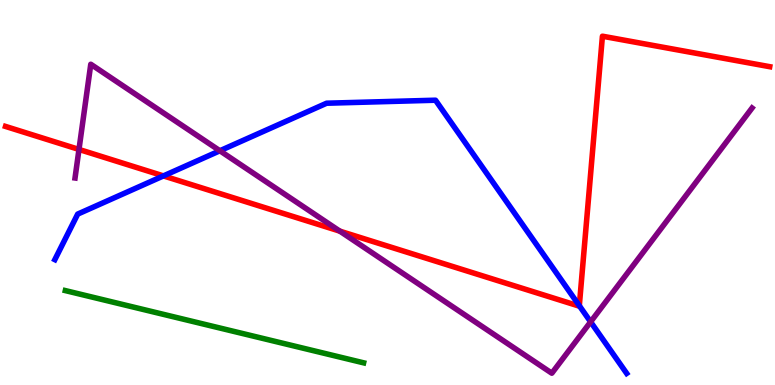[{'lines': ['blue', 'red'], 'intersections': [{'x': 2.11, 'y': 5.43}, {'x': 7.48, 'y': 2.06}]}, {'lines': ['green', 'red'], 'intersections': []}, {'lines': ['purple', 'red'], 'intersections': [{'x': 1.02, 'y': 6.12}, {'x': 4.39, 'y': 4.0}]}, {'lines': ['blue', 'green'], 'intersections': []}, {'lines': ['blue', 'purple'], 'intersections': [{'x': 2.84, 'y': 6.08}, {'x': 7.62, 'y': 1.64}]}, {'lines': ['green', 'purple'], 'intersections': []}]